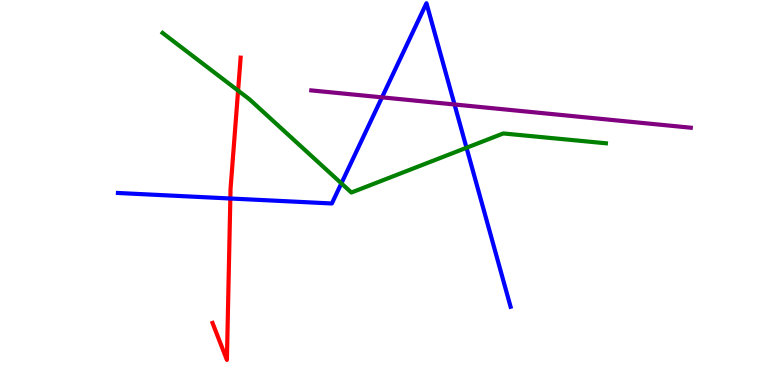[{'lines': ['blue', 'red'], 'intersections': [{'x': 2.97, 'y': 4.84}]}, {'lines': ['green', 'red'], 'intersections': [{'x': 3.07, 'y': 7.65}]}, {'lines': ['purple', 'red'], 'intersections': []}, {'lines': ['blue', 'green'], 'intersections': [{'x': 4.4, 'y': 5.24}, {'x': 6.02, 'y': 6.16}]}, {'lines': ['blue', 'purple'], 'intersections': [{'x': 4.93, 'y': 7.47}, {'x': 5.86, 'y': 7.29}]}, {'lines': ['green', 'purple'], 'intersections': []}]